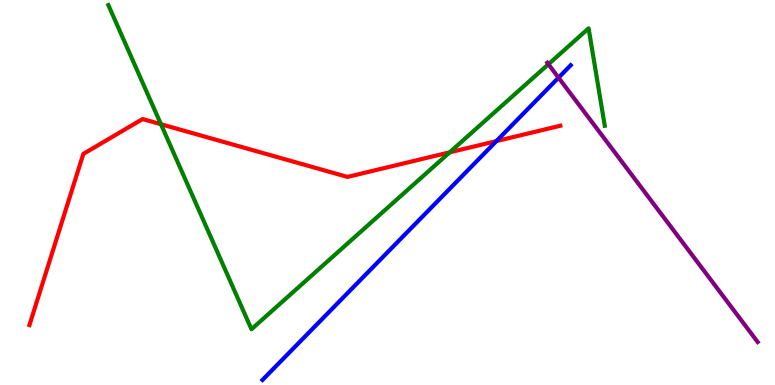[{'lines': ['blue', 'red'], 'intersections': [{'x': 6.41, 'y': 6.34}]}, {'lines': ['green', 'red'], 'intersections': [{'x': 2.08, 'y': 6.77}, {'x': 5.8, 'y': 6.04}]}, {'lines': ['purple', 'red'], 'intersections': []}, {'lines': ['blue', 'green'], 'intersections': []}, {'lines': ['blue', 'purple'], 'intersections': [{'x': 7.21, 'y': 7.98}]}, {'lines': ['green', 'purple'], 'intersections': [{'x': 7.08, 'y': 8.33}]}]